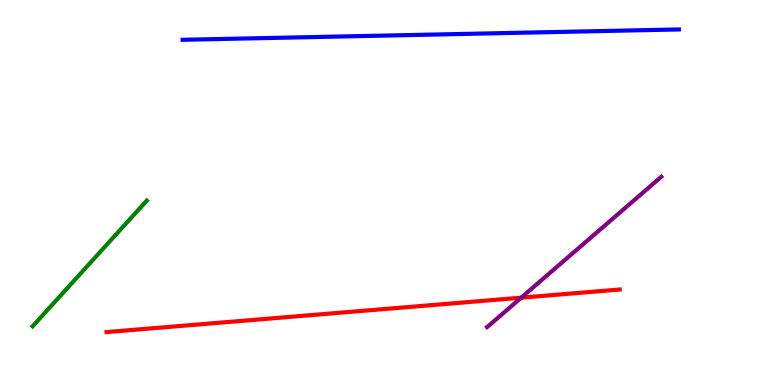[{'lines': ['blue', 'red'], 'intersections': []}, {'lines': ['green', 'red'], 'intersections': []}, {'lines': ['purple', 'red'], 'intersections': [{'x': 6.73, 'y': 2.27}]}, {'lines': ['blue', 'green'], 'intersections': []}, {'lines': ['blue', 'purple'], 'intersections': []}, {'lines': ['green', 'purple'], 'intersections': []}]